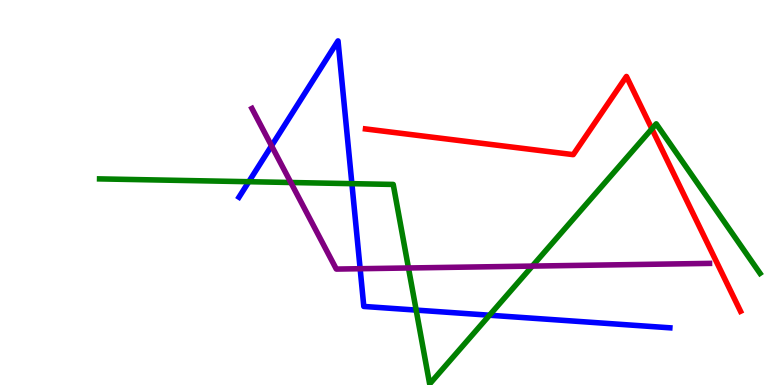[{'lines': ['blue', 'red'], 'intersections': []}, {'lines': ['green', 'red'], 'intersections': [{'x': 8.41, 'y': 6.65}]}, {'lines': ['purple', 'red'], 'intersections': []}, {'lines': ['blue', 'green'], 'intersections': [{'x': 3.21, 'y': 5.28}, {'x': 4.54, 'y': 5.23}, {'x': 5.37, 'y': 1.95}, {'x': 6.32, 'y': 1.81}]}, {'lines': ['blue', 'purple'], 'intersections': [{'x': 3.5, 'y': 6.21}, {'x': 4.65, 'y': 3.02}]}, {'lines': ['green', 'purple'], 'intersections': [{'x': 3.75, 'y': 5.26}, {'x': 5.27, 'y': 3.04}, {'x': 6.87, 'y': 3.09}]}]